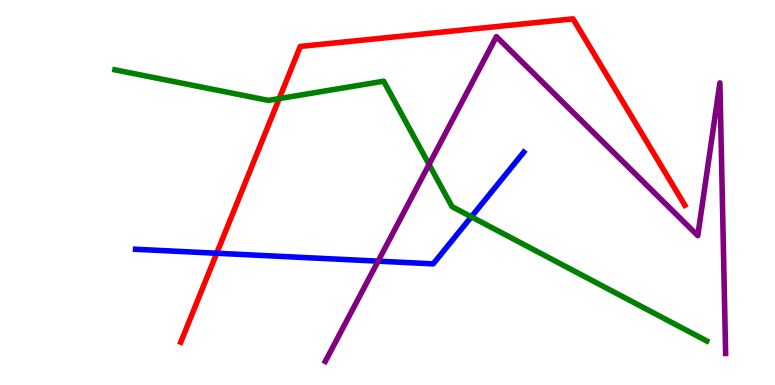[{'lines': ['blue', 'red'], 'intersections': [{'x': 2.8, 'y': 3.42}]}, {'lines': ['green', 'red'], 'intersections': [{'x': 3.6, 'y': 7.44}]}, {'lines': ['purple', 'red'], 'intersections': []}, {'lines': ['blue', 'green'], 'intersections': [{'x': 6.08, 'y': 4.37}]}, {'lines': ['blue', 'purple'], 'intersections': [{'x': 4.88, 'y': 3.22}]}, {'lines': ['green', 'purple'], 'intersections': [{'x': 5.54, 'y': 5.73}]}]